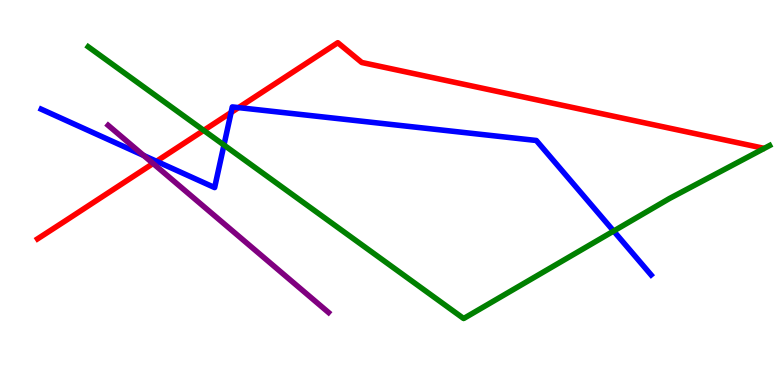[{'lines': ['blue', 'red'], 'intersections': [{'x': 2.02, 'y': 5.81}, {'x': 2.98, 'y': 7.08}, {'x': 3.08, 'y': 7.2}]}, {'lines': ['green', 'red'], 'intersections': [{'x': 2.63, 'y': 6.61}]}, {'lines': ['purple', 'red'], 'intersections': [{'x': 1.98, 'y': 5.75}]}, {'lines': ['blue', 'green'], 'intersections': [{'x': 2.89, 'y': 6.23}, {'x': 7.92, 'y': 4.0}]}, {'lines': ['blue', 'purple'], 'intersections': [{'x': 1.85, 'y': 5.96}]}, {'lines': ['green', 'purple'], 'intersections': []}]